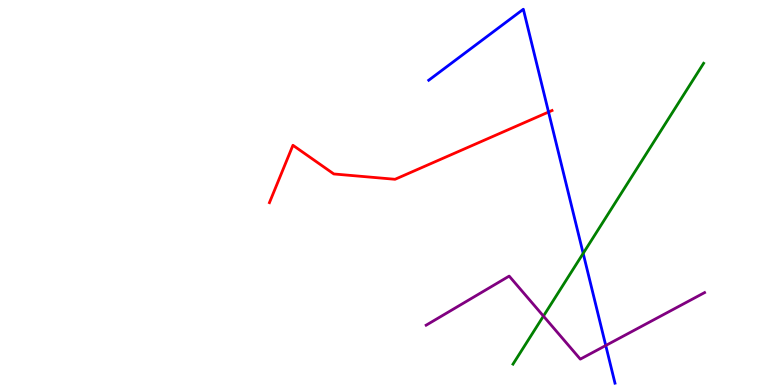[{'lines': ['blue', 'red'], 'intersections': [{'x': 7.08, 'y': 7.09}]}, {'lines': ['green', 'red'], 'intersections': []}, {'lines': ['purple', 'red'], 'intersections': []}, {'lines': ['blue', 'green'], 'intersections': [{'x': 7.52, 'y': 3.42}]}, {'lines': ['blue', 'purple'], 'intersections': [{'x': 7.82, 'y': 1.03}]}, {'lines': ['green', 'purple'], 'intersections': [{'x': 7.01, 'y': 1.79}]}]